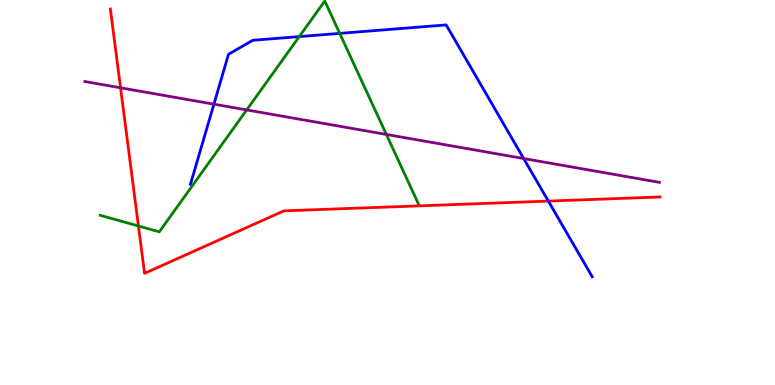[{'lines': ['blue', 'red'], 'intersections': [{'x': 7.08, 'y': 4.78}]}, {'lines': ['green', 'red'], 'intersections': [{'x': 1.79, 'y': 4.13}]}, {'lines': ['purple', 'red'], 'intersections': [{'x': 1.56, 'y': 7.72}]}, {'lines': ['blue', 'green'], 'intersections': [{'x': 3.86, 'y': 9.05}, {'x': 4.38, 'y': 9.13}]}, {'lines': ['blue', 'purple'], 'intersections': [{'x': 2.76, 'y': 7.29}, {'x': 6.76, 'y': 5.88}]}, {'lines': ['green', 'purple'], 'intersections': [{'x': 3.18, 'y': 7.14}, {'x': 4.99, 'y': 6.51}]}]